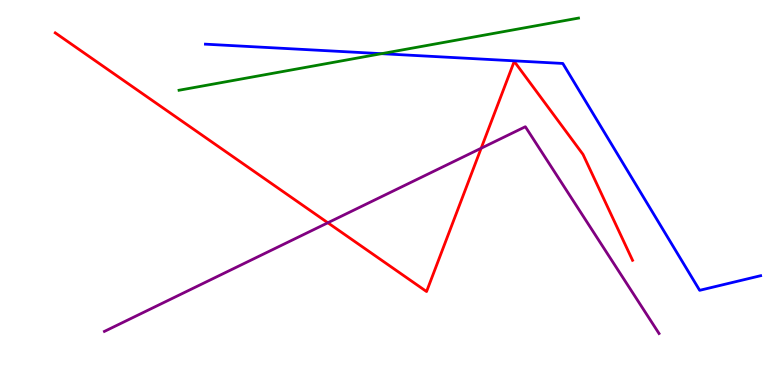[{'lines': ['blue', 'red'], 'intersections': []}, {'lines': ['green', 'red'], 'intersections': []}, {'lines': ['purple', 'red'], 'intersections': [{'x': 4.23, 'y': 4.21}, {'x': 6.21, 'y': 6.15}]}, {'lines': ['blue', 'green'], 'intersections': [{'x': 4.92, 'y': 8.61}]}, {'lines': ['blue', 'purple'], 'intersections': []}, {'lines': ['green', 'purple'], 'intersections': []}]